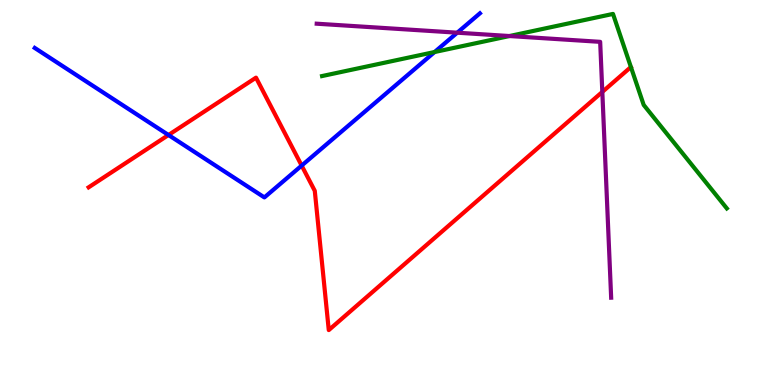[{'lines': ['blue', 'red'], 'intersections': [{'x': 2.17, 'y': 6.49}, {'x': 3.89, 'y': 5.7}]}, {'lines': ['green', 'red'], 'intersections': []}, {'lines': ['purple', 'red'], 'intersections': [{'x': 7.77, 'y': 7.61}]}, {'lines': ['blue', 'green'], 'intersections': [{'x': 5.61, 'y': 8.65}]}, {'lines': ['blue', 'purple'], 'intersections': [{'x': 5.9, 'y': 9.15}]}, {'lines': ['green', 'purple'], 'intersections': [{'x': 6.57, 'y': 9.06}]}]